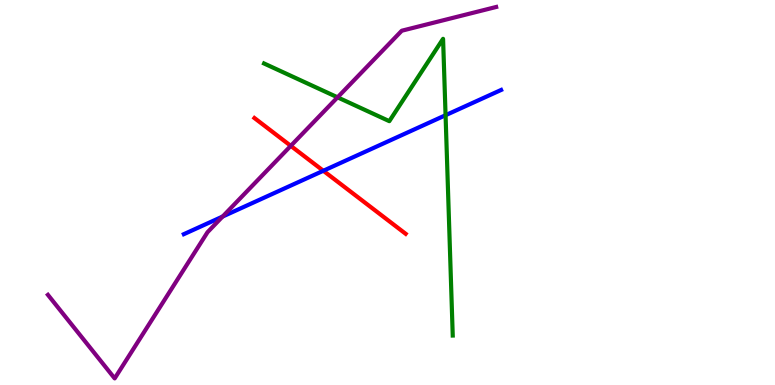[{'lines': ['blue', 'red'], 'intersections': [{'x': 4.17, 'y': 5.56}]}, {'lines': ['green', 'red'], 'intersections': []}, {'lines': ['purple', 'red'], 'intersections': [{'x': 3.75, 'y': 6.21}]}, {'lines': ['blue', 'green'], 'intersections': [{'x': 5.75, 'y': 7.01}]}, {'lines': ['blue', 'purple'], 'intersections': [{'x': 2.87, 'y': 4.38}]}, {'lines': ['green', 'purple'], 'intersections': [{'x': 4.36, 'y': 7.47}]}]